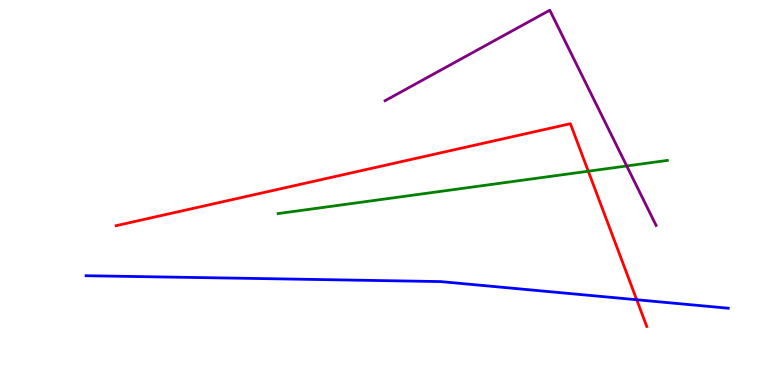[{'lines': ['blue', 'red'], 'intersections': [{'x': 8.22, 'y': 2.21}]}, {'lines': ['green', 'red'], 'intersections': [{'x': 7.59, 'y': 5.55}]}, {'lines': ['purple', 'red'], 'intersections': []}, {'lines': ['blue', 'green'], 'intersections': []}, {'lines': ['blue', 'purple'], 'intersections': []}, {'lines': ['green', 'purple'], 'intersections': [{'x': 8.09, 'y': 5.69}]}]